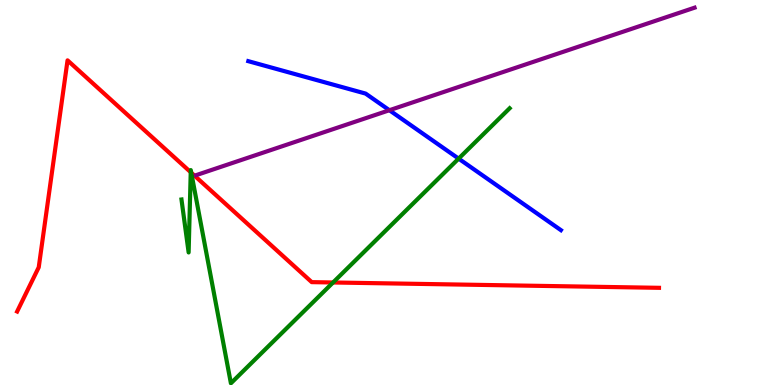[{'lines': ['blue', 'red'], 'intersections': []}, {'lines': ['green', 'red'], 'intersections': [{'x': 2.46, 'y': 5.53}, {'x': 2.47, 'y': 5.51}, {'x': 4.3, 'y': 2.66}]}, {'lines': ['purple', 'red'], 'intersections': []}, {'lines': ['blue', 'green'], 'intersections': [{'x': 5.92, 'y': 5.88}]}, {'lines': ['blue', 'purple'], 'intersections': [{'x': 5.02, 'y': 7.14}]}, {'lines': ['green', 'purple'], 'intersections': []}]